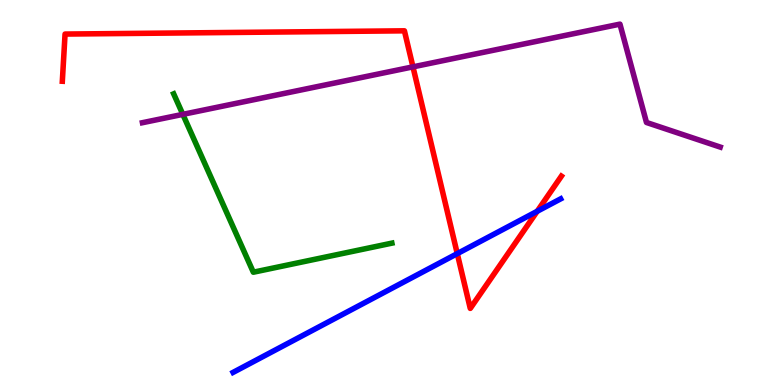[{'lines': ['blue', 'red'], 'intersections': [{'x': 5.9, 'y': 3.41}, {'x': 6.93, 'y': 4.51}]}, {'lines': ['green', 'red'], 'intersections': []}, {'lines': ['purple', 'red'], 'intersections': [{'x': 5.33, 'y': 8.26}]}, {'lines': ['blue', 'green'], 'intersections': []}, {'lines': ['blue', 'purple'], 'intersections': []}, {'lines': ['green', 'purple'], 'intersections': [{'x': 2.36, 'y': 7.03}]}]